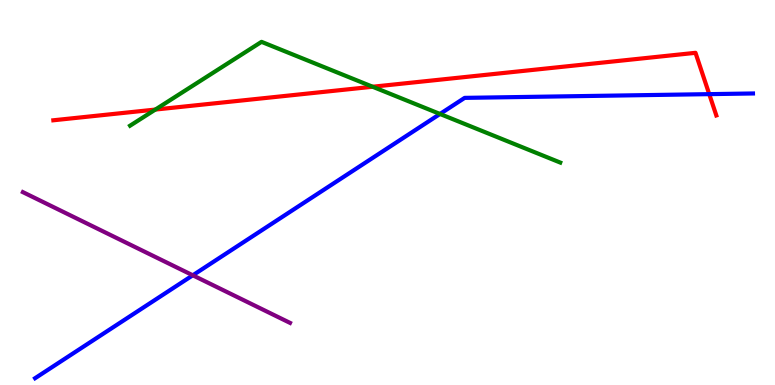[{'lines': ['blue', 'red'], 'intersections': [{'x': 9.15, 'y': 7.55}]}, {'lines': ['green', 'red'], 'intersections': [{'x': 2.0, 'y': 7.15}, {'x': 4.81, 'y': 7.75}]}, {'lines': ['purple', 'red'], 'intersections': []}, {'lines': ['blue', 'green'], 'intersections': [{'x': 5.68, 'y': 7.04}]}, {'lines': ['blue', 'purple'], 'intersections': [{'x': 2.49, 'y': 2.85}]}, {'lines': ['green', 'purple'], 'intersections': []}]